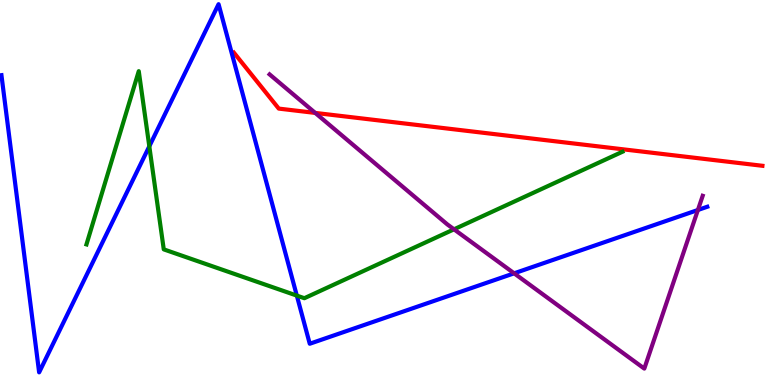[{'lines': ['blue', 'red'], 'intersections': []}, {'lines': ['green', 'red'], 'intersections': []}, {'lines': ['purple', 'red'], 'intersections': [{'x': 4.07, 'y': 7.07}]}, {'lines': ['blue', 'green'], 'intersections': [{'x': 1.93, 'y': 6.2}, {'x': 3.83, 'y': 2.32}]}, {'lines': ['blue', 'purple'], 'intersections': [{'x': 6.63, 'y': 2.9}, {'x': 9.01, 'y': 4.55}]}, {'lines': ['green', 'purple'], 'intersections': [{'x': 5.86, 'y': 4.04}]}]